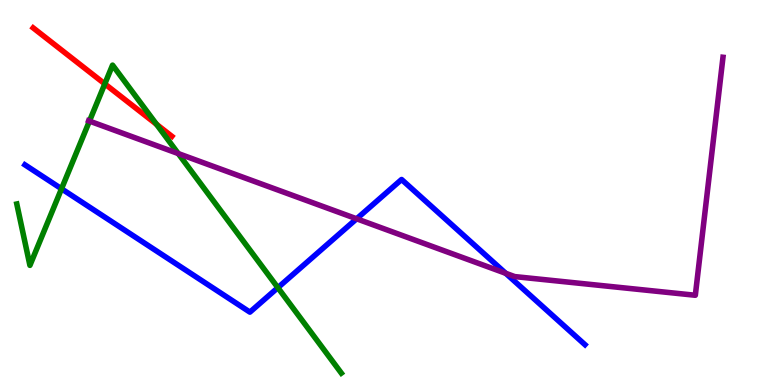[{'lines': ['blue', 'red'], 'intersections': []}, {'lines': ['green', 'red'], 'intersections': [{'x': 1.35, 'y': 7.82}, {'x': 2.02, 'y': 6.77}]}, {'lines': ['purple', 'red'], 'intersections': []}, {'lines': ['blue', 'green'], 'intersections': [{'x': 0.794, 'y': 5.1}, {'x': 3.59, 'y': 2.53}]}, {'lines': ['blue', 'purple'], 'intersections': [{'x': 4.6, 'y': 4.32}, {'x': 6.53, 'y': 2.9}]}, {'lines': ['green', 'purple'], 'intersections': [{'x': 1.15, 'y': 6.85}, {'x': 2.3, 'y': 6.01}]}]